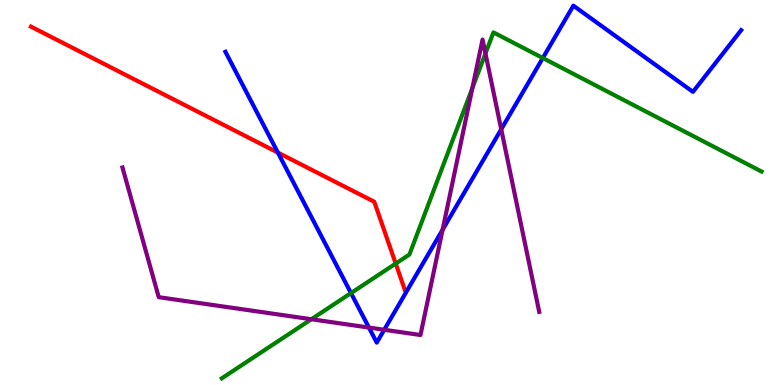[{'lines': ['blue', 'red'], 'intersections': [{'x': 3.59, 'y': 6.04}]}, {'lines': ['green', 'red'], 'intersections': [{'x': 5.11, 'y': 3.15}]}, {'lines': ['purple', 'red'], 'intersections': []}, {'lines': ['blue', 'green'], 'intersections': [{'x': 4.53, 'y': 2.39}, {'x': 7.0, 'y': 8.49}]}, {'lines': ['blue', 'purple'], 'intersections': [{'x': 4.76, 'y': 1.49}, {'x': 4.96, 'y': 1.43}, {'x': 5.71, 'y': 4.03}, {'x': 6.47, 'y': 6.64}]}, {'lines': ['green', 'purple'], 'intersections': [{'x': 4.02, 'y': 1.71}, {'x': 6.09, 'y': 7.71}, {'x': 6.26, 'y': 8.61}]}]